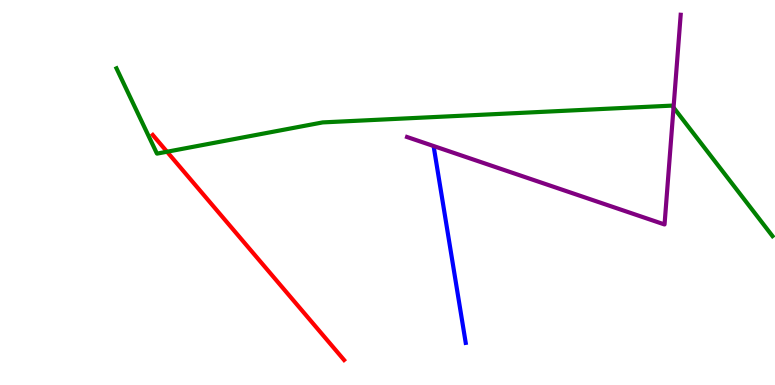[{'lines': ['blue', 'red'], 'intersections': []}, {'lines': ['green', 'red'], 'intersections': [{'x': 2.16, 'y': 6.06}]}, {'lines': ['purple', 'red'], 'intersections': []}, {'lines': ['blue', 'green'], 'intersections': []}, {'lines': ['blue', 'purple'], 'intersections': []}, {'lines': ['green', 'purple'], 'intersections': [{'x': 8.69, 'y': 7.21}]}]